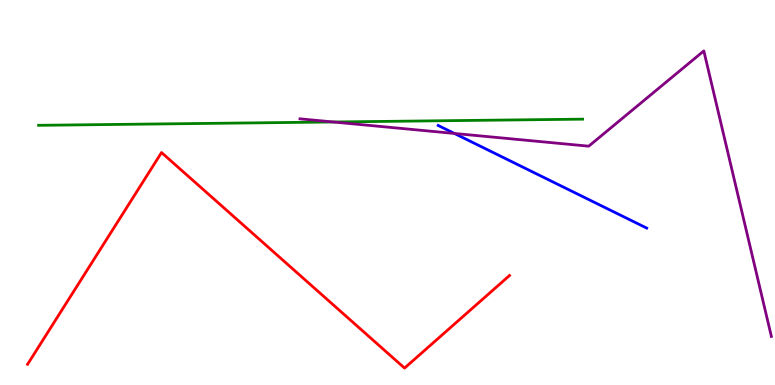[{'lines': ['blue', 'red'], 'intersections': []}, {'lines': ['green', 'red'], 'intersections': []}, {'lines': ['purple', 'red'], 'intersections': []}, {'lines': ['blue', 'green'], 'intersections': []}, {'lines': ['blue', 'purple'], 'intersections': [{'x': 5.86, 'y': 6.53}]}, {'lines': ['green', 'purple'], 'intersections': [{'x': 4.3, 'y': 6.83}]}]